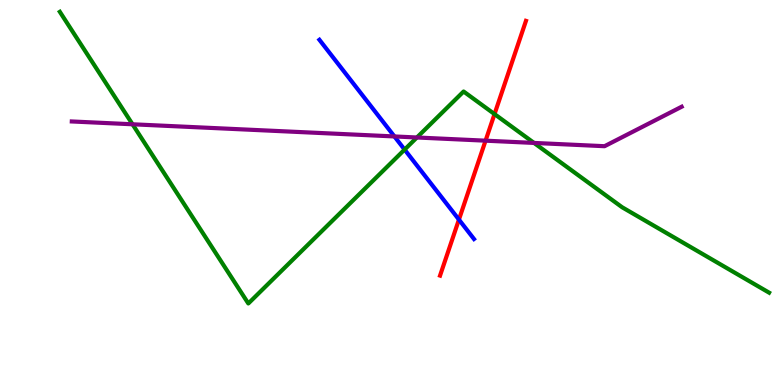[{'lines': ['blue', 'red'], 'intersections': [{'x': 5.92, 'y': 4.3}]}, {'lines': ['green', 'red'], 'intersections': [{'x': 6.38, 'y': 7.04}]}, {'lines': ['purple', 'red'], 'intersections': [{'x': 6.27, 'y': 6.35}]}, {'lines': ['blue', 'green'], 'intersections': [{'x': 5.22, 'y': 6.11}]}, {'lines': ['blue', 'purple'], 'intersections': [{'x': 5.09, 'y': 6.46}]}, {'lines': ['green', 'purple'], 'intersections': [{'x': 1.71, 'y': 6.77}, {'x': 5.38, 'y': 6.43}, {'x': 6.89, 'y': 6.29}]}]